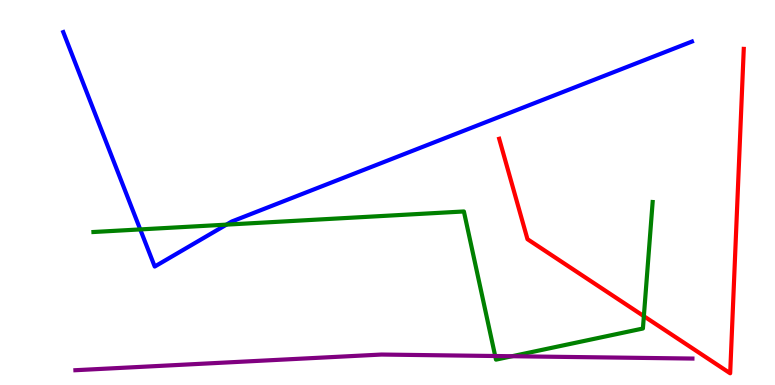[{'lines': ['blue', 'red'], 'intersections': []}, {'lines': ['green', 'red'], 'intersections': [{'x': 8.31, 'y': 1.79}]}, {'lines': ['purple', 'red'], 'intersections': []}, {'lines': ['blue', 'green'], 'intersections': [{'x': 1.81, 'y': 4.04}, {'x': 2.92, 'y': 4.17}]}, {'lines': ['blue', 'purple'], 'intersections': []}, {'lines': ['green', 'purple'], 'intersections': [{'x': 6.39, 'y': 0.753}, {'x': 6.61, 'y': 0.747}]}]